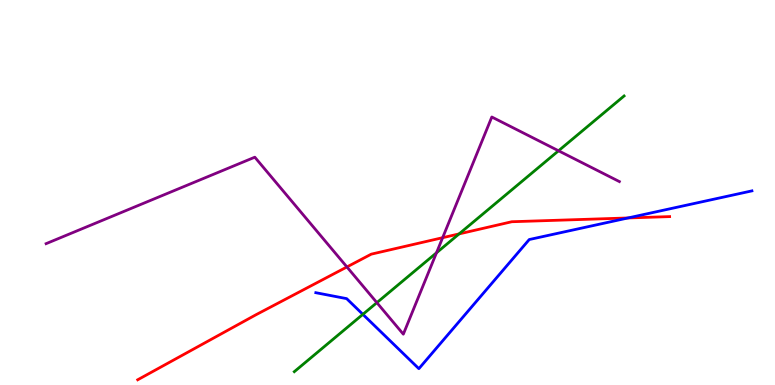[{'lines': ['blue', 'red'], 'intersections': [{'x': 8.1, 'y': 4.34}]}, {'lines': ['green', 'red'], 'intersections': [{'x': 5.92, 'y': 3.92}]}, {'lines': ['purple', 'red'], 'intersections': [{'x': 4.48, 'y': 3.07}, {'x': 5.71, 'y': 3.83}]}, {'lines': ['blue', 'green'], 'intersections': [{'x': 4.68, 'y': 1.83}]}, {'lines': ['blue', 'purple'], 'intersections': []}, {'lines': ['green', 'purple'], 'intersections': [{'x': 4.86, 'y': 2.14}, {'x': 5.63, 'y': 3.43}, {'x': 7.21, 'y': 6.08}]}]